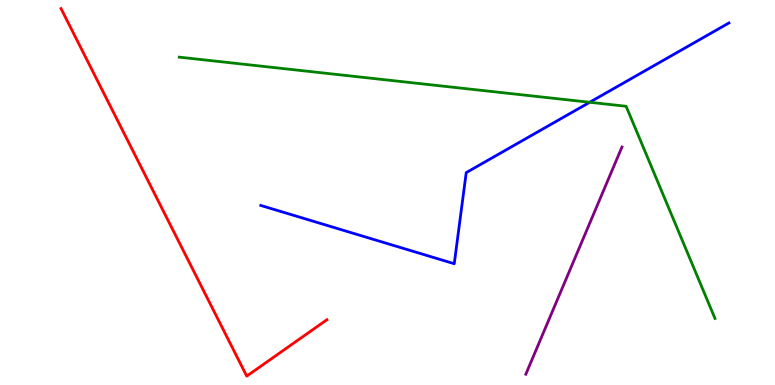[{'lines': ['blue', 'red'], 'intersections': []}, {'lines': ['green', 'red'], 'intersections': []}, {'lines': ['purple', 'red'], 'intersections': []}, {'lines': ['blue', 'green'], 'intersections': [{'x': 7.61, 'y': 7.34}]}, {'lines': ['blue', 'purple'], 'intersections': []}, {'lines': ['green', 'purple'], 'intersections': []}]